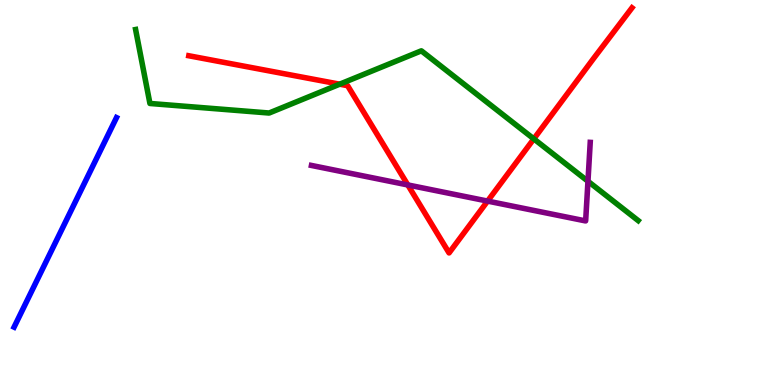[{'lines': ['blue', 'red'], 'intersections': []}, {'lines': ['green', 'red'], 'intersections': [{'x': 4.38, 'y': 7.81}, {'x': 6.89, 'y': 6.39}]}, {'lines': ['purple', 'red'], 'intersections': [{'x': 5.26, 'y': 5.2}, {'x': 6.29, 'y': 4.78}]}, {'lines': ['blue', 'green'], 'intersections': []}, {'lines': ['blue', 'purple'], 'intersections': []}, {'lines': ['green', 'purple'], 'intersections': [{'x': 7.59, 'y': 5.29}]}]